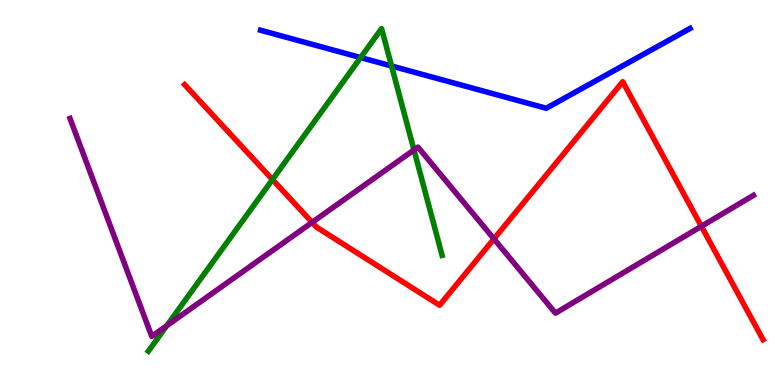[{'lines': ['blue', 'red'], 'intersections': []}, {'lines': ['green', 'red'], 'intersections': [{'x': 3.52, 'y': 5.34}]}, {'lines': ['purple', 'red'], 'intersections': [{'x': 4.03, 'y': 4.22}, {'x': 6.37, 'y': 3.8}, {'x': 9.05, 'y': 4.12}]}, {'lines': ['blue', 'green'], 'intersections': [{'x': 4.65, 'y': 8.5}, {'x': 5.05, 'y': 8.29}]}, {'lines': ['blue', 'purple'], 'intersections': []}, {'lines': ['green', 'purple'], 'intersections': [{'x': 2.15, 'y': 1.54}, {'x': 5.34, 'y': 6.11}]}]